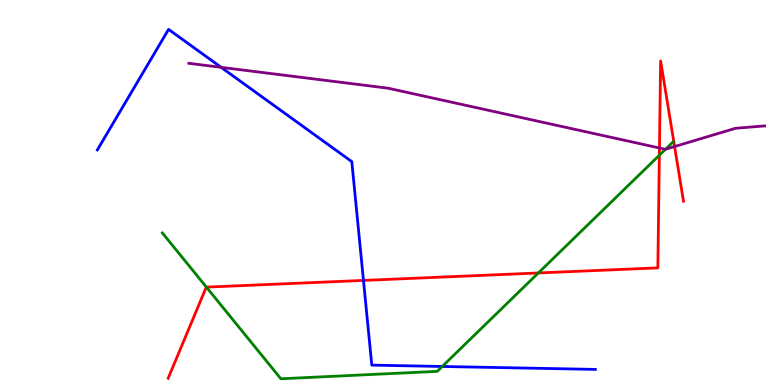[{'lines': ['blue', 'red'], 'intersections': [{'x': 4.69, 'y': 2.72}]}, {'lines': ['green', 'red'], 'intersections': [{'x': 2.66, 'y': 2.54}, {'x': 6.95, 'y': 2.91}, {'x': 8.51, 'y': 5.97}]}, {'lines': ['purple', 'red'], 'intersections': [{'x': 8.51, 'y': 6.16}, {'x': 8.7, 'y': 6.19}]}, {'lines': ['blue', 'green'], 'intersections': [{'x': 5.71, 'y': 0.481}]}, {'lines': ['blue', 'purple'], 'intersections': [{'x': 2.85, 'y': 8.25}]}, {'lines': ['green', 'purple'], 'intersections': [{'x': 8.59, 'y': 6.12}]}]